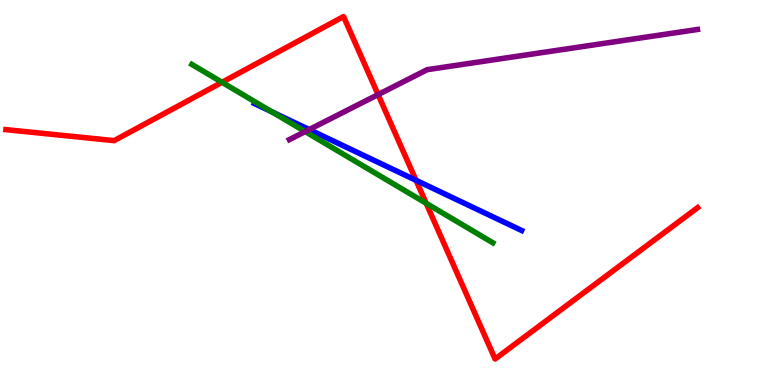[{'lines': ['blue', 'red'], 'intersections': [{'x': 5.37, 'y': 5.32}]}, {'lines': ['green', 'red'], 'intersections': [{'x': 2.86, 'y': 7.86}, {'x': 5.5, 'y': 4.72}]}, {'lines': ['purple', 'red'], 'intersections': [{'x': 4.88, 'y': 7.54}]}, {'lines': ['blue', 'green'], 'intersections': [{'x': 3.51, 'y': 7.1}]}, {'lines': ['blue', 'purple'], 'intersections': [{'x': 3.99, 'y': 6.63}]}, {'lines': ['green', 'purple'], 'intersections': [{'x': 3.94, 'y': 6.58}]}]